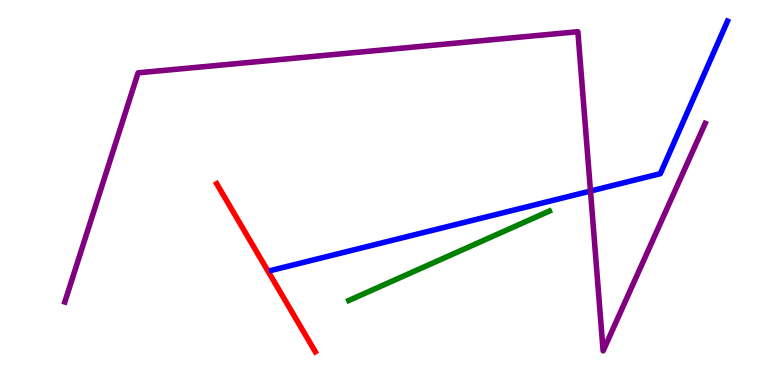[{'lines': ['blue', 'red'], 'intersections': []}, {'lines': ['green', 'red'], 'intersections': []}, {'lines': ['purple', 'red'], 'intersections': []}, {'lines': ['blue', 'green'], 'intersections': []}, {'lines': ['blue', 'purple'], 'intersections': [{'x': 7.62, 'y': 5.04}]}, {'lines': ['green', 'purple'], 'intersections': []}]